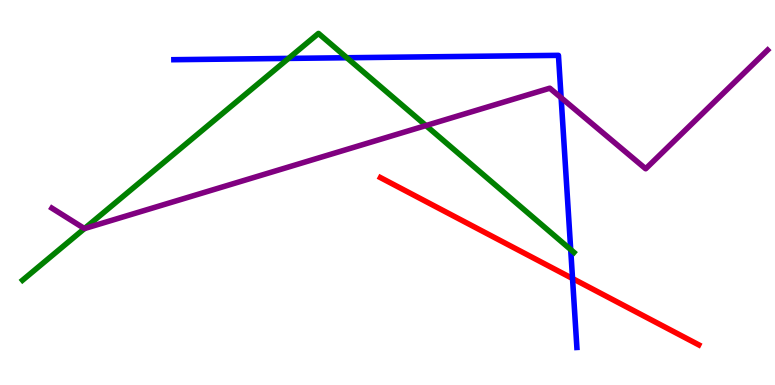[{'lines': ['blue', 'red'], 'intersections': [{'x': 7.39, 'y': 2.77}]}, {'lines': ['green', 'red'], 'intersections': []}, {'lines': ['purple', 'red'], 'intersections': []}, {'lines': ['blue', 'green'], 'intersections': [{'x': 3.72, 'y': 8.48}, {'x': 4.48, 'y': 8.5}, {'x': 7.36, 'y': 3.52}]}, {'lines': ['blue', 'purple'], 'intersections': [{'x': 7.24, 'y': 7.46}]}, {'lines': ['green', 'purple'], 'intersections': [{'x': 1.09, 'y': 4.06}, {'x': 5.5, 'y': 6.74}]}]